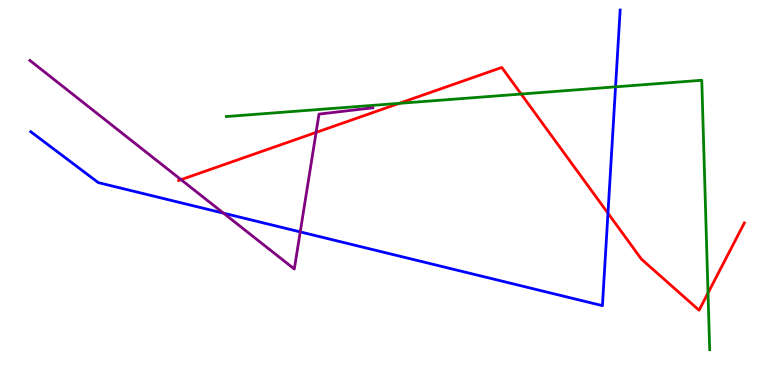[{'lines': ['blue', 'red'], 'intersections': [{'x': 7.84, 'y': 4.46}]}, {'lines': ['green', 'red'], 'intersections': [{'x': 5.15, 'y': 7.32}, {'x': 6.72, 'y': 7.56}, {'x': 9.14, 'y': 2.39}]}, {'lines': ['purple', 'red'], 'intersections': [{'x': 2.34, 'y': 5.33}, {'x': 4.08, 'y': 6.56}]}, {'lines': ['blue', 'green'], 'intersections': [{'x': 7.94, 'y': 7.74}]}, {'lines': ['blue', 'purple'], 'intersections': [{'x': 2.88, 'y': 4.46}, {'x': 3.87, 'y': 3.98}]}, {'lines': ['green', 'purple'], 'intersections': []}]